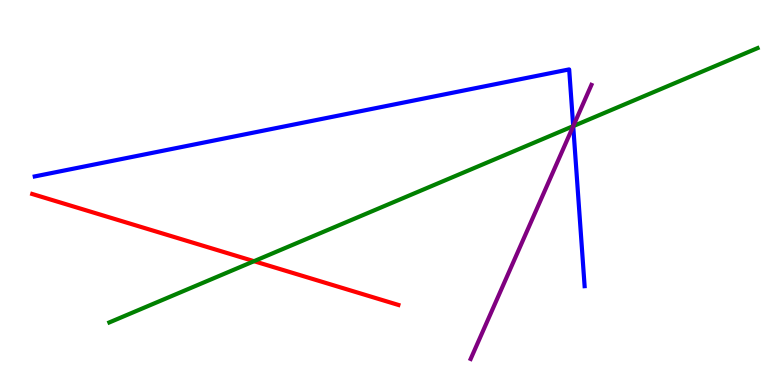[{'lines': ['blue', 'red'], 'intersections': []}, {'lines': ['green', 'red'], 'intersections': [{'x': 3.28, 'y': 3.22}]}, {'lines': ['purple', 'red'], 'intersections': []}, {'lines': ['blue', 'green'], 'intersections': [{'x': 7.4, 'y': 6.72}]}, {'lines': ['blue', 'purple'], 'intersections': [{'x': 7.4, 'y': 6.72}]}, {'lines': ['green', 'purple'], 'intersections': [{'x': 7.4, 'y': 6.72}]}]